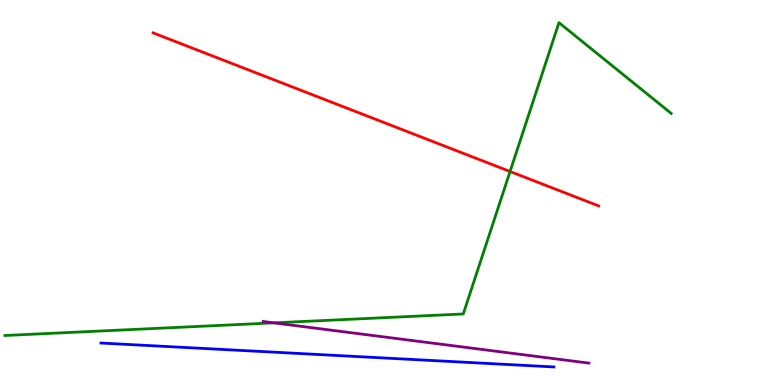[{'lines': ['blue', 'red'], 'intersections': []}, {'lines': ['green', 'red'], 'intersections': [{'x': 6.58, 'y': 5.55}]}, {'lines': ['purple', 'red'], 'intersections': []}, {'lines': ['blue', 'green'], 'intersections': []}, {'lines': ['blue', 'purple'], 'intersections': []}, {'lines': ['green', 'purple'], 'intersections': [{'x': 3.53, 'y': 1.61}]}]